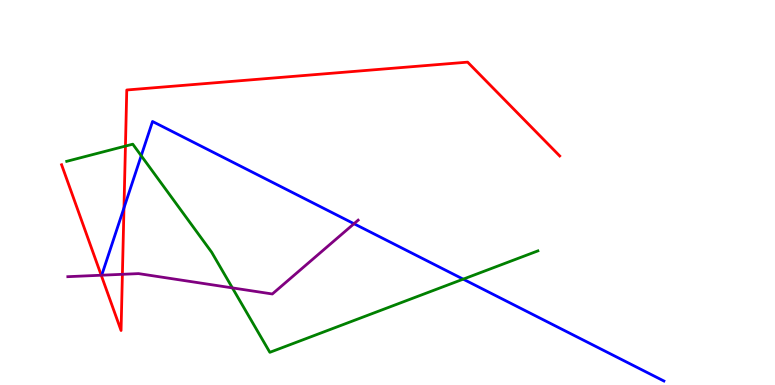[{'lines': ['blue', 'red'], 'intersections': [{'x': 1.6, 'y': 4.6}]}, {'lines': ['green', 'red'], 'intersections': [{'x': 1.62, 'y': 6.21}]}, {'lines': ['purple', 'red'], 'intersections': [{'x': 1.31, 'y': 2.85}, {'x': 1.58, 'y': 2.88}]}, {'lines': ['blue', 'green'], 'intersections': [{'x': 1.82, 'y': 5.96}, {'x': 5.98, 'y': 2.75}]}, {'lines': ['blue', 'purple'], 'intersections': [{'x': 4.57, 'y': 4.19}]}, {'lines': ['green', 'purple'], 'intersections': [{'x': 3.0, 'y': 2.52}]}]